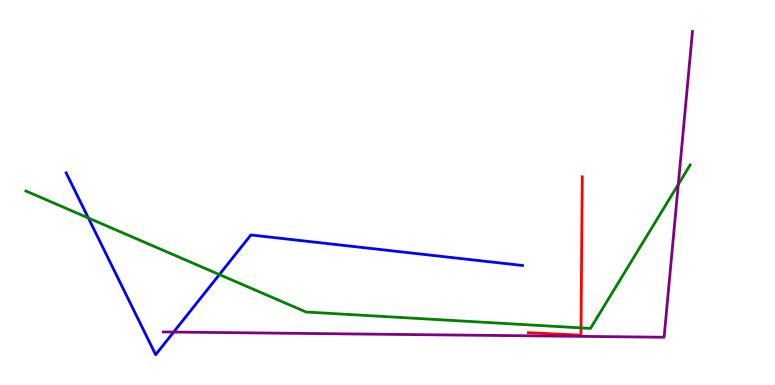[{'lines': ['blue', 'red'], 'intersections': []}, {'lines': ['green', 'red'], 'intersections': [{'x': 7.5, 'y': 1.48}]}, {'lines': ['purple', 'red'], 'intersections': []}, {'lines': ['blue', 'green'], 'intersections': [{'x': 1.14, 'y': 4.34}, {'x': 2.83, 'y': 2.87}]}, {'lines': ['blue', 'purple'], 'intersections': [{'x': 2.24, 'y': 1.38}]}, {'lines': ['green', 'purple'], 'intersections': [{'x': 8.75, 'y': 5.21}]}]